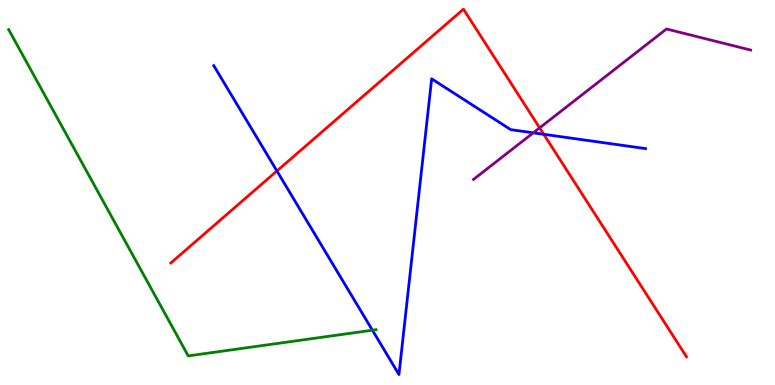[{'lines': ['blue', 'red'], 'intersections': [{'x': 3.57, 'y': 5.56}, {'x': 7.02, 'y': 6.51}]}, {'lines': ['green', 'red'], 'intersections': []}, {'lines': ['purple', 'red'], 'intersections': [{'x': 6.96, 'y': 6.68}]}, {'lines': ['blue', 'green'], 'intersections': [{'x': 4.81, 'y': 1.42}]}, {'lines': ['blue', 'purple'], 'intersections': [{'x': 6.88, 'y': 6.55}]}, {'lines': ['green', 'purple'], 'intersections': []}]